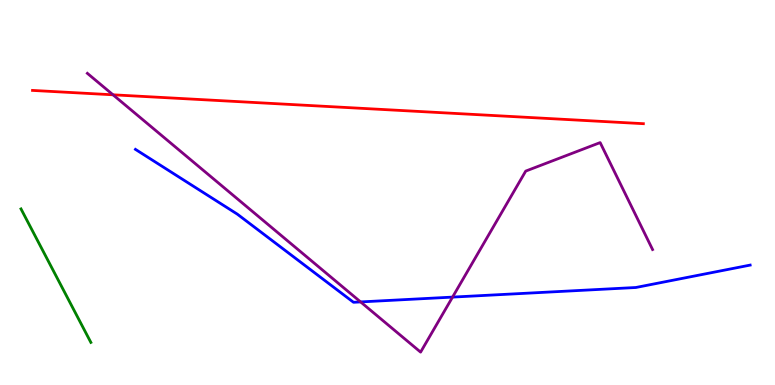[{'lines': ['blue', 'red'], 'intersections': []}, {'lines': ['green', 'red'], 'intersections': []}, {'lines': ['purple', 'red'], 'intersections': [{'x': 1.46, 'y': 7.54}]}, {'lines': ['blue', 'green'], 'intersections': []}, {'lines': ['blue', 'purple'], 'intersections': [{'x': 4.65, 'y': 2.16}, {'x': 5.84, 'y': 2.28}]}, {'lines': ['green', 'purple'], 'intersections': []}]